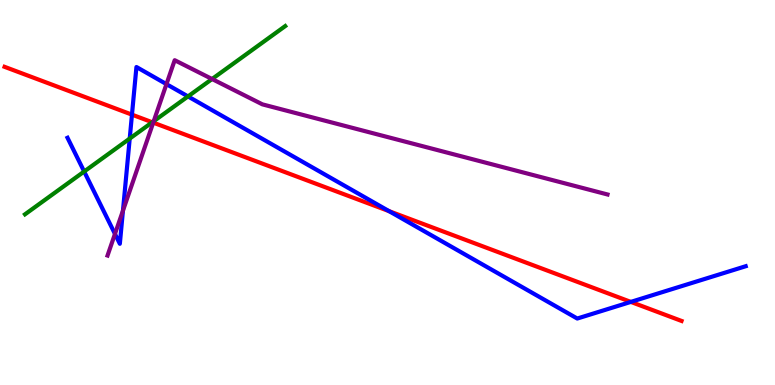[{'lines': ['blue', 'red'], 'intersections': [{'x': 1.7, 'y': 7.02}, {'x': 5.02, 'y': 4.51}, {'x': 8.14, 'y': 2.16}]}, {'lines': ['green', 'red'], 'intersections': [{'x': 1.96, 'y': 6.82}]}, {'lines': ['purple', 'red'], 'intersections': [{'x': 1.98, 'y': 6.81}]}, {'lines': ['blue', 'green'], 'intersections': [{'x': 1.09, 'y': 5.54}, {'x': 1.67, 'y': 6.4}, {'x': 2.43, 'y': 7.5}]}, {'lines': ['blue', 'purple'], 'intersections': [{'x': 1.48, 'y': 3.92}, {'x': 1.59, 'y': 4.53}, {'x': 2.15, 'y': 7.81}]}, {'lines': ['green', 'purple'], 'intersections': [{'x': 1.98, 'y': 6.85}, {'x': 2.74, 'y': 7.95}]}]